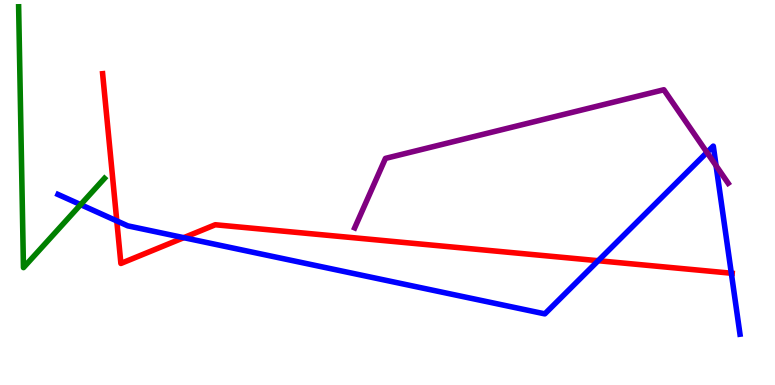[{'lines': ['blue', 'red'], 'intersections': [{'x': 1.51, 'y': 4.26}, {'x': 2.37, 'y': 3.83}, {'x': 7.72, 'y': 3.23}, {'x': 9.44, 'y': 2.9}]}, {'lines': ['green', 'red'], 'intersections': []}, {'lines': ['purple', 'red'], 'intersections': []}, {'lines': ['blue', 'green'], 'intersections': [{'x': 1.04, 'y': 4.68}]}, {'lines': ['blue', 'purple'], 'intersections': [{'x': 9.12, 'y': 6.04}, {'x': 9.24, 'y': 5.7}]}, {'lines': ['green', 'purple'], 'intersections': []}]